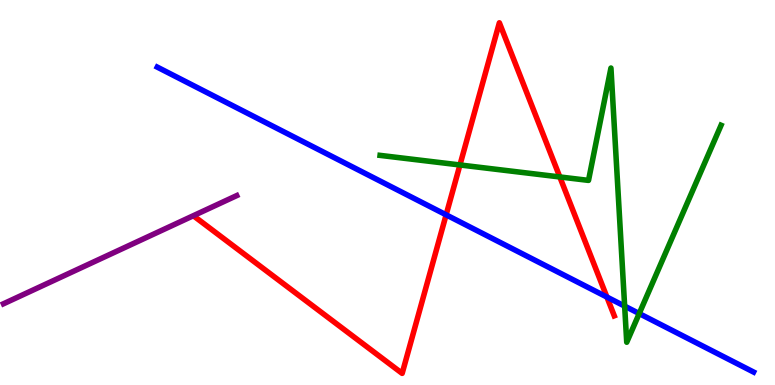[{'lines': ['blue', 'red'], 'intersections': [{'x': 5.76, 'y': 4.42}, {'x': 7.83, 'y': 2.28}]}, {'lines': ['green', 'red'], 'intersections': [{'x': 5.93, 'y': 5.72}, {'x': 7.22, 'y': 5.4}]}, {'lines': ['purple', 'red'], 'intersections': []}, {'lines': ['blue', 'green'], 'intersections': [{'x': 8.06, 'y': 2.05}, {'x': 8.25, 'y': 1.86}]}, {'lines': ['blue', 'purple'], 'intersections': []}, {'lines': ['green', 'purple'], 'intersections': []}]